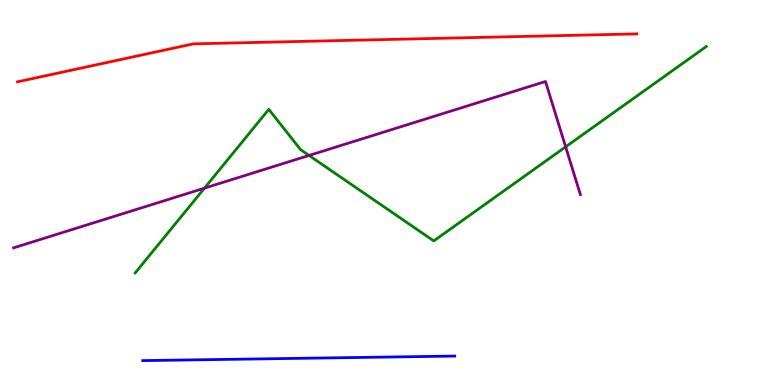[{'lines': ['blue', 'red'], 'intersections': []}, {'lines': ['green', 'red'], 'intersections': []}, {'lines': ['purple', 'red'], 'intersections': []}, {'lines': ['blue', 'green'], 'intersections': []}, {'lines': ['blue', 'purple'], 'intersections': []}, {'lines': ['green', 'purple'], 'intersections': [{'x': 2.64, 'y': 5.11}, {'x': 3.99, 'y': 5.96}, {'x': 7.3, 'y': 6.19}]}]